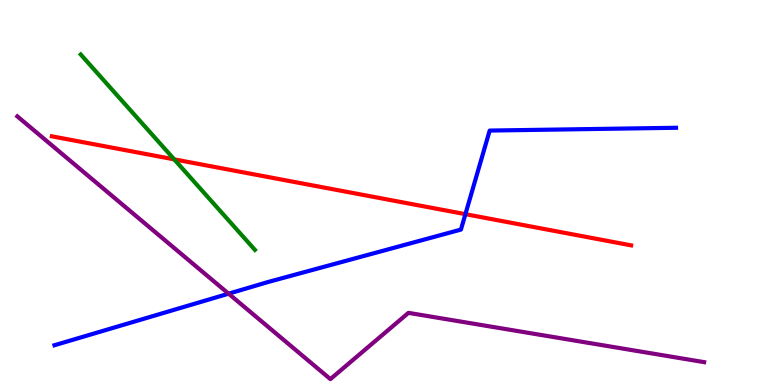[{'lines': ['blue', 'red'], 'intersections': [{'x': 6.01, 'y': 4.44}]}, {'lines': ['green', 'red'], 'intersections': [{'x': 2.25, 'y': 5.86}]}, {'lines': ['purple', 'red'], 'intersections': []}, {'lines': ['blue', 'green'], 'intersections': []}, {'lines': ['blue', 'purple'], 'intersections': [{'x': 2.95, 'y': 2.37}]}, {'lines': ['green', 'purple'], 'intersections': []}]